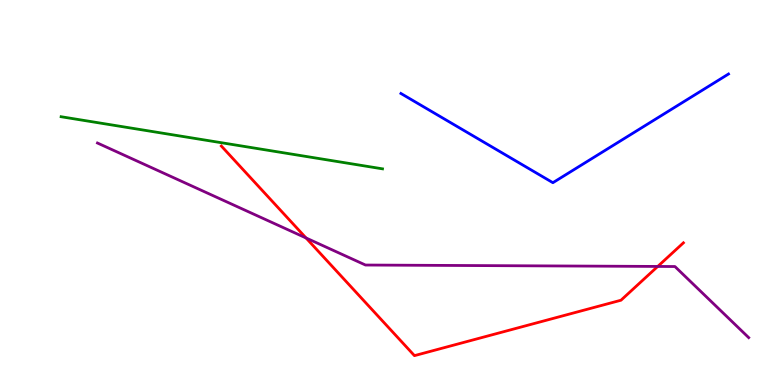[{'lines': ['blue', 'red'], 'intersections': []}, {'lines': ['green', 'red'], 'intersections': []}, {'lines': ['purple', 'red'], 'intersections': [{'x': 3.95, 'y': 3.82}, {'x': 8.49, 'y': 3.08}]}, {'lines': ['blue', 'green'], 'intersections': []}, {'lines': ['blue', 'purple'], 'intersections': []}, {'lines': ['green', 'purple'], 'intersections': []}]